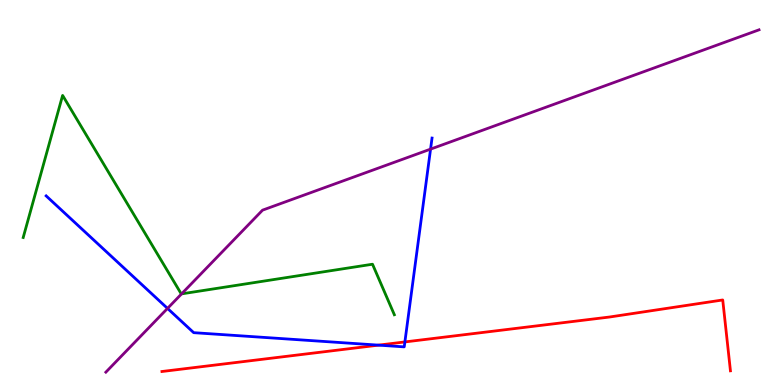[{'lines': ['blue', 'red'], 'intersections': [{'x': 4.88, 'y': 1.04}, {'x': 5.22, 'y': 1.12}]}, {'lines': ['green', 'red'], 'intersections': []}, {'lines': ['purple', 'red'], 'intersections': []}, {'lines': ['blue', 'green'], 'intersections': []}, {'lines': ['blue', 'purple'], 'intersections': [{'x': 2.16, 'y': 1.99}, {'x': 5.56, 'y': 6.13}]}, {'lines': ['green', 'purple'], 'intersections': [{'x': 2.34, 'y': 2.37}]}]